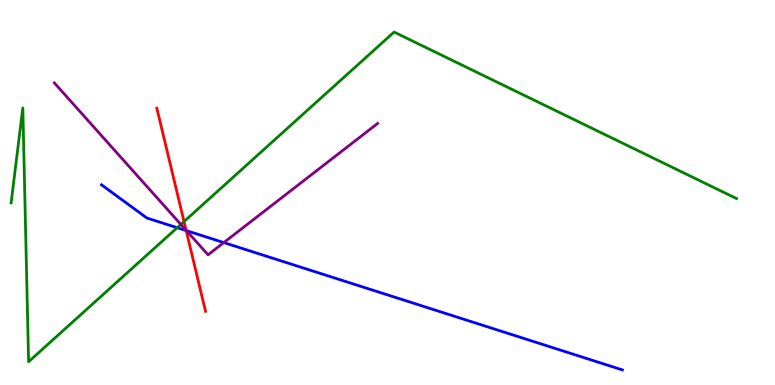[{'lines': ['blue', 'red'], 'intersections': [{'x': 2.4, 'y': 4.01}]}, {'lines': ['green', 'red'], 'intersections': [{'x': 2.37, 'y': 4.25}]}, {'lines': ['purple', 'red'], 'intersections': [{'x': 2.4, 'y': 4.02}]}, {'lines': ['blue', 'green'], 'intersections': [{'x': 2.29, 'y': 4.09}]}, {'lines': ['blue', 'purple'], 'intersections': [{'x': 2.41, 'y': 4.01}, {'x': 2.89, 'y': 3.7}]}, {'lines': ['green', 'purple'], 'intersections': [{'x': 2.33, 'y': 4.17}]}]